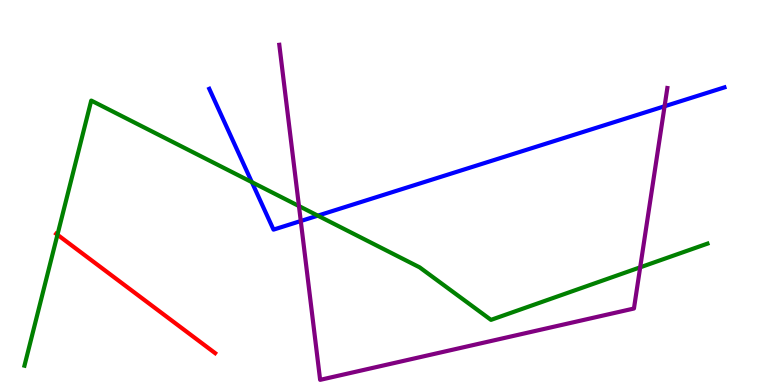[{'lines': ['blue', 'red'], 'intersections': []}, {'lines': ['green', 'red'], 'intersections': [{'x': 0.741, 'y': 3.9}]}, {'lines': ['purple', 'red'], 'intersections': []}, {'lines': ['blue', 'green'], 'intersections': [{'x': 3.25, 'y': 5.27}, {'x': 4.1, 'y': 4.4}]}, {'lines': ['blue', 'purple'], 'intersections': [{'x': 3.88, 'y': 4.26}, {'x': 8.58, 'y': 7.24}]}, {'lines': ['green', 'purple'], 'intersections': [{'x': 3.86, 'y': 4.65}, {'x': 8.26, 'y': 3.06}]}]